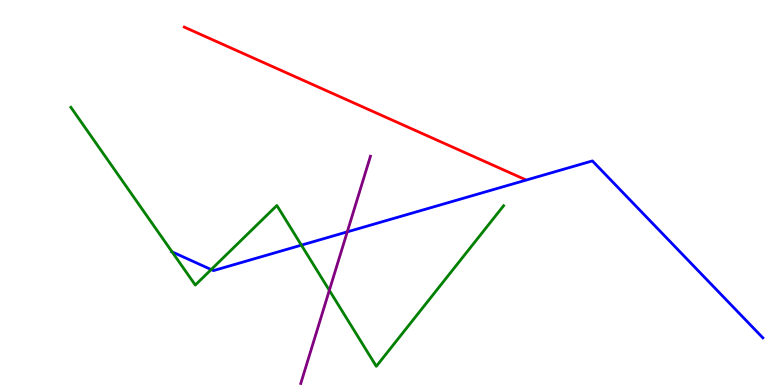[{'lines': ['blue', 'red'], 'intersections': []}, {'lines': ['green', 'red'], 'intersections': []}, {'lines': ['purple', 'red'], 'intersections': []}, {'lines': ['blue', 'green'], 'intersections': [{'x': 2.22, 'y': 3.46}, {'x': 2.72, 'y': 3.0}, {'x': 3.89, 'y': 3.63}]}, {'lines': ['blue', 'purple'], 'intersections': [{'x': 4.48, 'y': 3.98}]}, {'lines': ['green', 'purple'], 'intersections': [{'x': 4.25, 'y': 2.46}]}]